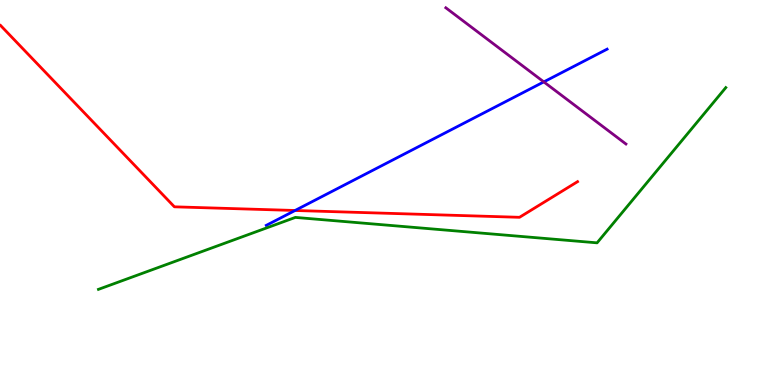[{'lines': ['blue', 'red'], 'intersections': [{'x': 3.81, 'y': 4.53}]}, {'lines': ['green', 'red'], 'intersections': []}, {'lines': ['purple', 'red'], 'intersections': []}, {'lines': ['blue', 'green'], 'intersections': []}, {'lines': ['blue', 'purple'], 'intersections': [{'x': 7.02, 'y': 7.87}]}, {'lines': ['green', 'purple'], 'intersections': []}]